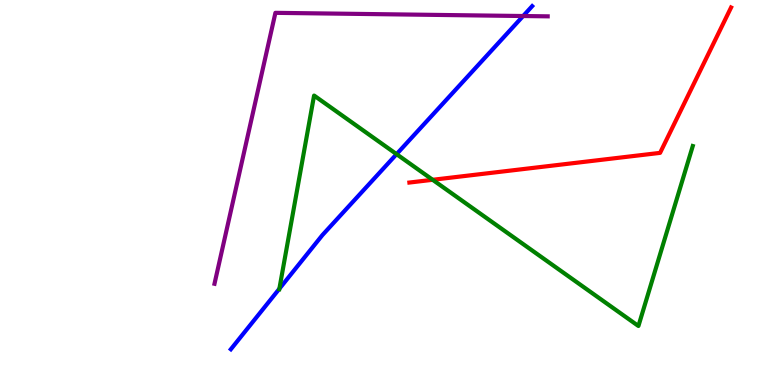[{'lines': ['blue', 'red'], 'intersections': []}, {'lines': ['green', 'red'], 'intersections': [{'x': 5.58, 'y': 5.33}]}, {'lines': ['purple', 'red'], 'intersections': []}, {'lines': ['blue', 'green'], 'intersections': [{'x': 3.6, 'y': 2.5}, {'x': 5.12, 'y': 6.0}]}, {'lines': ['blue', 'purple'], 'intersections': [{'x': 6.75, 'y': 9.58}]}, {'lines': ['green', 'purple'], 'intersections': []}]